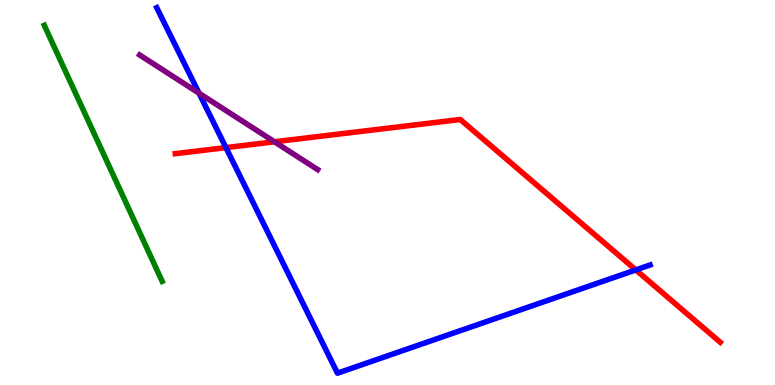[{'lines': ['blue', 'red'], 'intersections': [{'x': 2.92, 'y': 6.17}, {'x': 8.2, 'y': 2.99}]}, {'lines': ['green', 'red'], 'intersections': []}, {'lines': ['purple', 'red'], 'intersections': [{'x': 3.54, 'y': 6.32}]}, {'lines': ['blue', 'green'], 'intersections': []}, {'lines': ['blue', 'purple'], 'intersections': [{'x': 2.57, 'y': 7.58}]}, {'lines': ['green', 'purple'], 'intersections': []}]